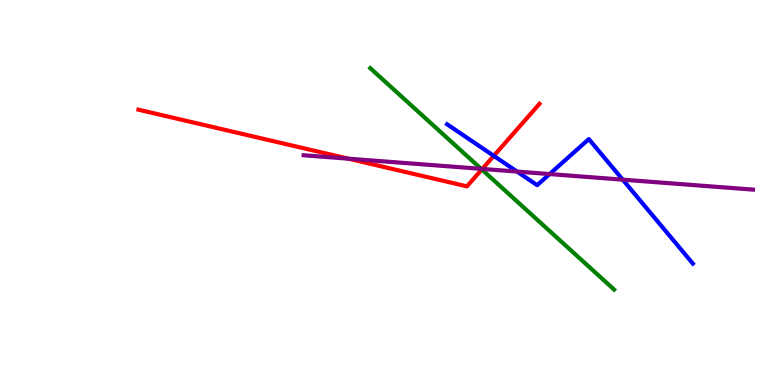[{'lines': ['blue', 'red'], 'intersections': [{'x': 6.37, 'y': 5.95}]}, {'lines': ['green', 'red'], 'intersections': [{'x': 6.22, 'y': 5.6}]}, {'lines': ['purple', 'red'], 'intersections': [{'x': 4.5, 'y': 5.88}, {'x': 6.22, 'y': 5.61}]}, {'lines': ['blue', 'green'], 'intersections': []}, {'lines': ['blue', 'purple'], 'intersections': [{'x': 6.67, 'y': 5.54}, {'x': 7.09, 'y': 5.48}, {'x': 8.04, 'y': 5.33}]}, {'lines': ['green', 'purple'], 'intersections': [{'x': 6.21, 'y': 5.61}]}]